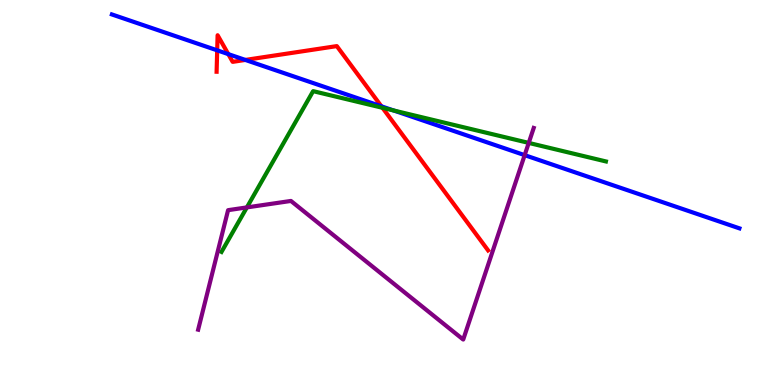[{'lines': ['blue', 'red'], 'intersections': [{'x': 2.8, 'y': 8.69}, {'x': 2.95, 'y': 8.59}, {'x': 3.17, 'y': 8.44}, {'x': 4.92, 'y': 7.24}]}, {'lines': ['green', 'red'], 'intersections': [{'x': 4.94, 'y': 7.2}]}, {'lines': ['purple', 'red'], 'intersections': []}, {'lines': ['blue', 'green'], 'intersections': [{'x': 5.08, 'y': 7.13}]}, {'lines': ['blue', 'purple'], 'intersections': [{'x': 6.77, 'y': 5.97}]}, {'lines': ['green', 'purple'], 'intersections': [{'x': 3.19, 'y': 4.61}, {'x': 6.82, 'y': 6.29}]}]